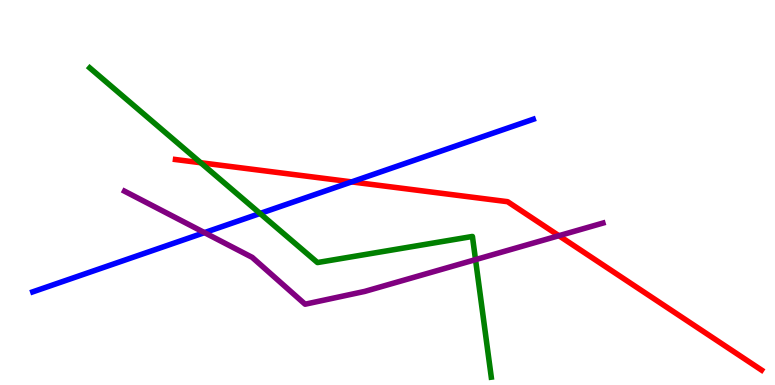[{'lines': ['blue', 'red'], 'intersections': [{'x': 4.54, 'y': 5.28}]}, {'lines': ['green', 'red'], 'intersections': [{'x': 2.59, 'y': 5.77}]}, {'lines': ['purple', 'red'], 'intersections': [{'x': 7.21, 'y': 3.88}]}, {'lines': ['blue', 'green'], 'intersections': [{'x': 3.36, 'y': 4.46}]}, {'lines': ['blue', 'purple'], 'intersections': [{'x': 2.64, 'y': 3.96}]}, {'lines': ['green', 'purple'], 'intersections': [{'x': 6.14, 'y': 3.26}]}]